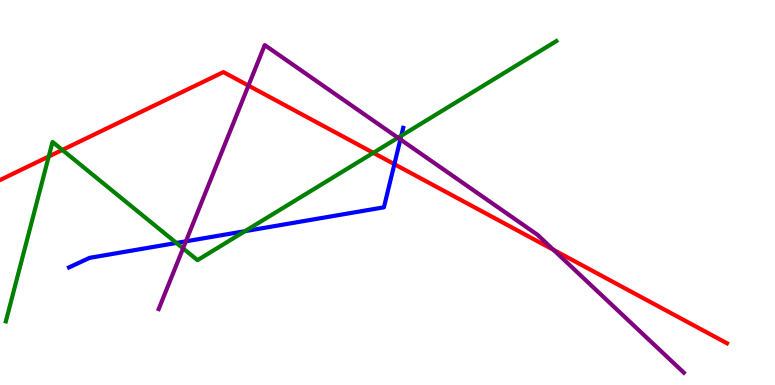[{'lines': ['blue', 'red'], 'intersections': [{'x': 5.09, 'y': 5.74}]}, {'lines': ['green', 'red'], 'intersections': [{'x': 0.629, 'y': 5.94}, {'x': 0.804, 'y': 6.11}, {'x': 4.82, 'y': 6.03}]}, {'lines': ['purple', 'red'], 'intersections': [{'x': 3.21, 'y': 7.78}, {'x': 7.14, 'y': 3.51}]}, {'lines': ['blue', 'green'], 'intersections': [{'x': 2.28, 'y': 3.69}, {'x': 3.16, 'y': 4.0}, {'x': 5.18, 'y': 6.47}]}, {'lines': ['blue', 'purple'], 'intersections': [{'x': 2.4, 'y': 3.73}, {'x': 5.17, 'y': 6.38}]}, {'lines': ['green', 'purple'], 'intersections': [{'x': 2.36, 'y': 3.55}, {'x': 5.14, 'y': 6.42}]}]